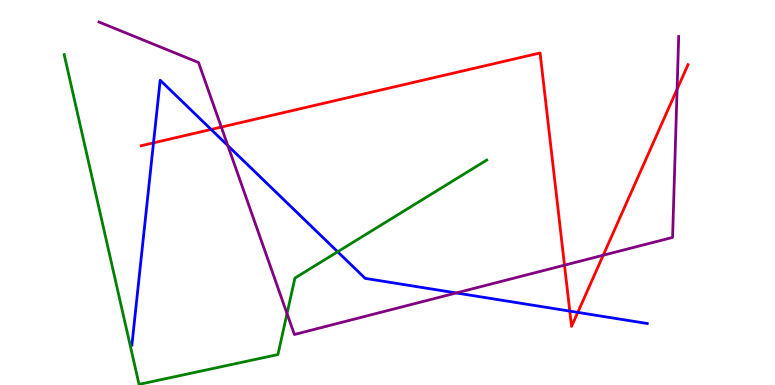[{'lines': ['blue', 'red'], 'intersections': [{'x': 1.98, 'y': 6.29}, {'x': 2.72, 'y': 6.64}, {'x': 7.35, 'y': 1.92}, {'x': 7.46, 'y': 1.89}]}, {'lines': ['green', 'red'], 'intersections': []}, {'lines': ['purple', 'red'], 'intersections': [{'x': 2.86, 'y': 6.7}, {'x': 7.28, 'y': 3.11}, {'x': 7.78, 'y': 3.37}, {'x': 8.74, 'y': 7.68}]}, {'lines': ['blue', 'green'], 'intersections': [{'x': 4.36, 'y': 3.46}]}, {'lines': ['blue', 'purple'], 'intersections': [{'x': 2.94, 'y': 6.22}, {'x': 5.89, 'y': 2.39}]}, {'lines': ['green', 'purple'], 'intersections': [{'x': 3.7, 'y': 1.85}]}]